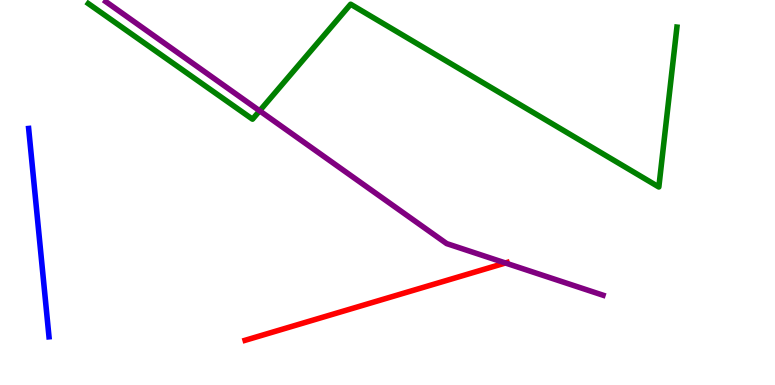[{'lines': ['blue', 'red'], 'intersections': []}, {'lines': ['green', 'red'], 'intersections': []}, {'lines': ['purple', 'red'], 'intersections': [{'x': 6.52, 'y': 3.17}]}, {'lines': ['blue', 'green'], 'intersections': []}, {'lines': ['blue', 'purple'], 'intersections': []}, {'lines': ['green', 'purple'], 'intersections': [{'x': 3.35, 'y': 7.12}]}]